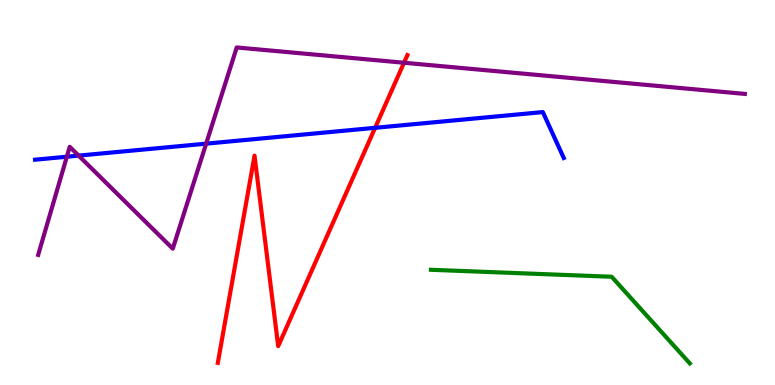[{'lines': ['blue', 'red'], 'intersections': [{'x': 4.84, 'y': 6.68}]}, {'lines': ['green', 'red'], 'intersections': []}, {'lines': ['purple', 'red'], 'intersections': [{'x': 5.21, 'y': 8.37}]}, {'lines': ['blue', 'green'], 'intersections': []}, {'lines': ['blue', 'purple'], 'intersections': [{'x': 0.863, 'y': 5.93}, {'x': 1.01, 'y': 5.96}, {'x': 2.66, 'y': 6.27}]}, {'lines': ['green', 'purple'], 'intersections': []}]